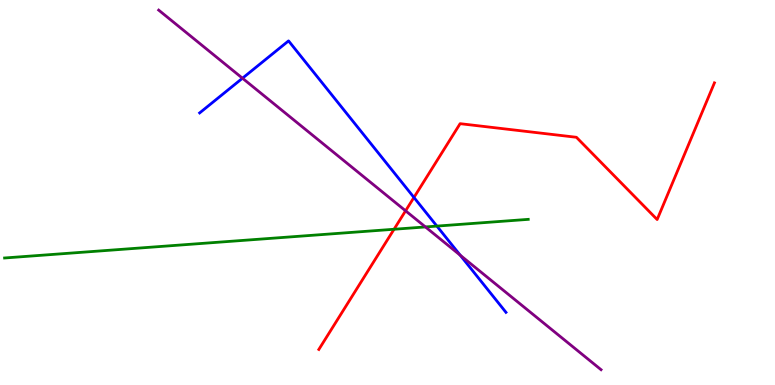[{'lines': ['blue', 'red'], 'intersections': [{'x': 5.34, 'y': 4.87}]}, {'lines': ['green', 'red'], 'intersections': [{'x': 5.08, 'y': 4.05}]}, {'lines': ['purple', 'red'], 'intersections': [{'x': 5.23, 'y': 4.52}]}, {'lines': ['blue', 'green'], 'intersections': [{'x': 5.64, 'y': 4.13}]}, {'lines': ['blue', 'purple'], 'intersections': [{'x': 3.13, 'y': 7.97}, {'x': 5.94, 'y': 3.37}]}, {'lines': ['green', 'purple'], 'intersections': [{'x': 5.49, 'y': 4.11}]}]